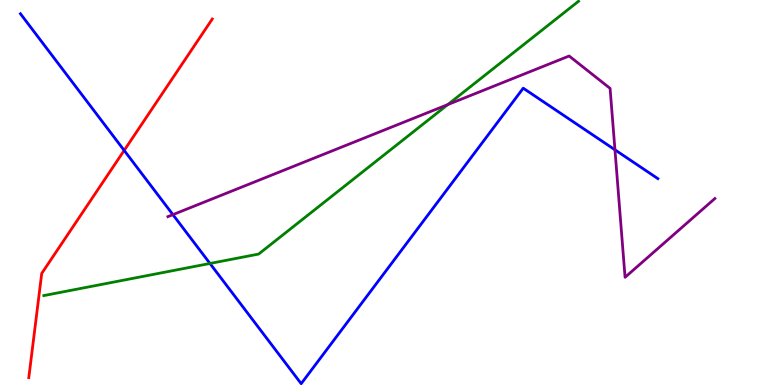[{'lines': ['blue', 'red'], 'intersections': [{'x': 1.6, 'y': 6.09}]}, {'lines': ['green', 'red'], 'intersections': []}, {'lines': ['purple', 'red'], 'intersections': []}, {'lines': ['blue', 'green'], 'intersections': [{'x': 2.71, 'y': 3.16}]}, {'lines': ['blue', 'purple'], 'intersections': [{'x': 2.23, 'y': 4.42}, {'x': 7.93, 'y': 6.11}]}, {'lines': ['green', 'purple'], 'intersections': [{'x': 5.78, 'y': 7.28}]}]